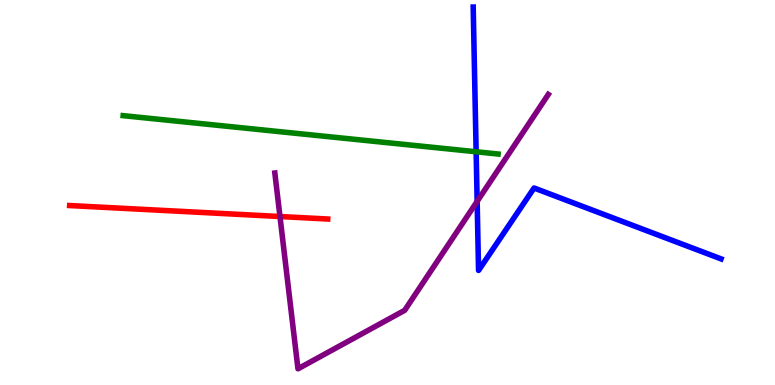[{'lines': ['blue', 'red'], 'intersections': []}, {'lines': ['green', 'red'], 'intersections': []}, {'lines': ['purple', 'red'], 'intersections': [{'x': 3.61, 'y': 4.38}]}, {'lines': ['blue', 'green'], 'intersections': [{'x': 6.14, 'y': 6.06}]}, {'lines': ['blue', 'purple'], 'intersections': [{'x': 6.16, 'y': 4.77}]}, {'lines': ['green', 'purple'], 'intersections': []}]